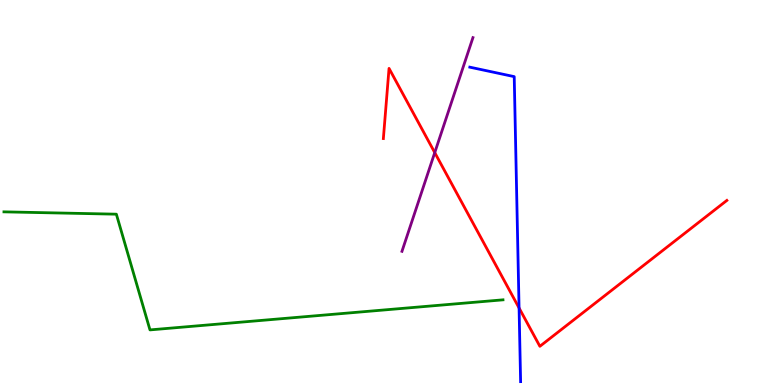[{'lines': ['blue', 'red'], 'intersections': [{'x': 6.7, 'y': 2.0}]}, {'lines': ['green', 'red'], 'intersections': []}, {'lines': ['purple', 'red'], 'intersections': [{'x': 5.61, 'y': 6.04}]}, {'lines': ['blue', 'green'], 'intersections': []}, {'lines': ['blue', 'purple'], 'intersections': []}, {'lines': ['green', 'purple'], 'intersections': []}]